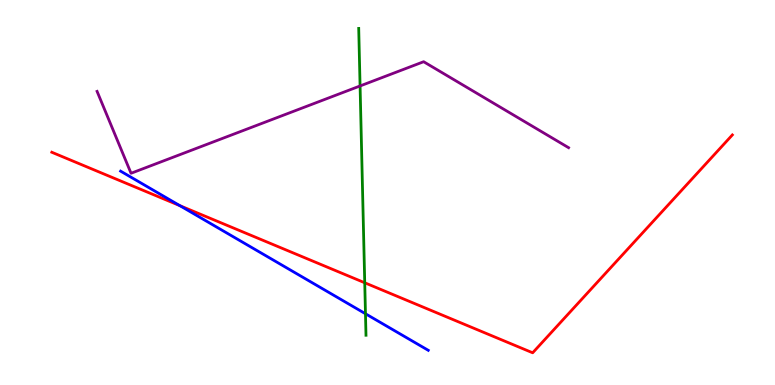[{'lines': ['blue', 'red'], 'intersections': [{'x': 2.32, 'y': 4.66}]}, {'lines': ['green', 'red'], 'intersections': [{'x': 4.71, 'y': 2.66}]}, {'lines': ['purple', 'red'], 'intersections': []}, {'lines': ['blue', 'green'], 'intersections': [{'x': 4.72, 'y': 1.85}]}, {'lines': ['blue', 'purple'], 'intersections': []}, {'lines': ['green', 'purple'], 'intersections': [{'x': 4.65, 'y': 7.77}]}]